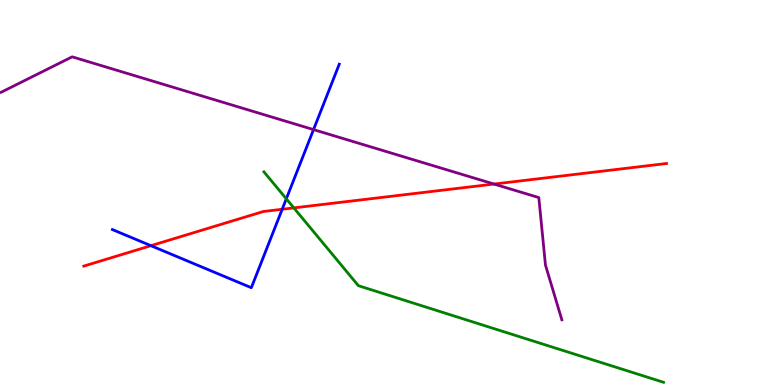[{'lines': ['blue', 'red'], 'intersections': [{'x': 1.95, 'y': 3.62}, {'x': 3.64, 'y': 4.56}]}, {'lines': ['green', 'red'], 'intersections': [{'x': 3.79, 'y': 4.6}]}, {'lines': ['purple', 'red'], 'intersections': [{'x': 6.37, 'y': 5.22}]}, {'lines': ['blue', 'green'], 'intersections': [{'x': 3.69, 'y': 4.84}]}, {'lines': ['blue', 'purple'], 'intersections': [{'x': 4.05, 'y': 6.63}]}, {'lines': ['green', 'purple'], 'intersections': []}]